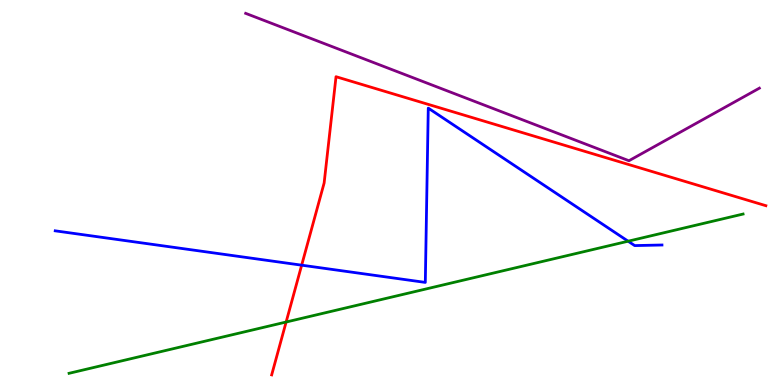[{'lines': ['blue', 'red'], 'intersections': [{'x': 3.89, 'y': 3.11}]}, {'lines': ['green', 'red'], 'intersections': [{'x': 3.69, 'y': 1.64}]}, {'lines': ['purple', 'red'], 'intersections': []}, {'lines': ['blue', 'green'], 'intersections': [{'x': 8.1, 'y': 3.73}]}, {'lines': ['blue', 'purple'], 'intersections': []}, {'lines': ['green', 'purple'], 'intersections': []}]